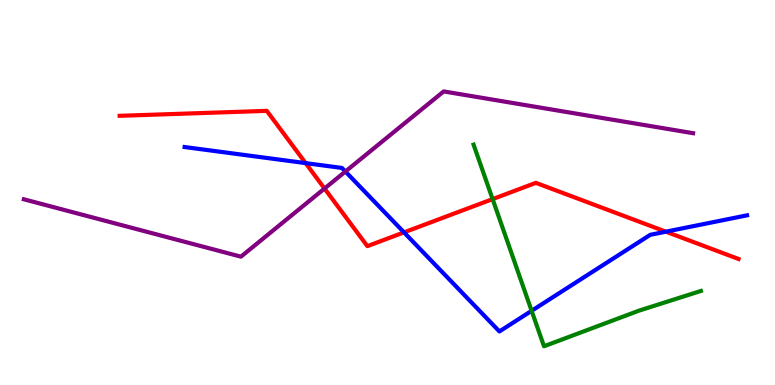[{'lines': ['blue', 'red'], 'intersections': [{'x': 3.94, 'y': 5.76}, {'x': 5.21, 'y': 3.96}, {'x': 8.59, 'y': 3.98}]}, {'lines': ['green', 'red'], 'intersections': [{'x': 6.36, 'y': 4.83}]}, {'lines': ['purple', 'red'], 'intersections': [{'x': 4.19, 'y': 5.1}]}, {'lines': ['blue', 'green'], 'intersections': [{'x': 6.86, 'y': 1.93}]}, {'lines': ['blue', 'purple'], 'intersections': [{'x': 4.46, 'y': 5.55}]}, {'lines': ['green', 'purple'], 'intersections': []}]